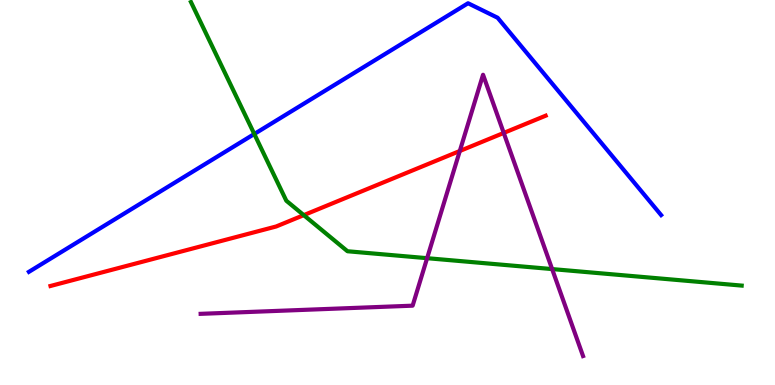[{'lines': ['blue', 'red'], 'intersections': []}, {'lines': ['green', 'red'], 'intersections': [{'x': 3.92, 'y': 4.41}]}, {'lines': ['purple', 'red'], 'intersections': [{'x': 5.93, 'y': 6.08}, {'x': 6.5, 'y': 6.55}]}, {'lines': ['blue', 'green'], 'intersections': [{'x': 3.28, 'y': 6.52}]}, {'lines': ['blue', 'purple'], 'intersections': []}, {'lines': ['green', 'purple'], 'intersections': [{'x': 5.51, 'y': 3.29}, {'x': 7.12, 'y': 3.01}]}]